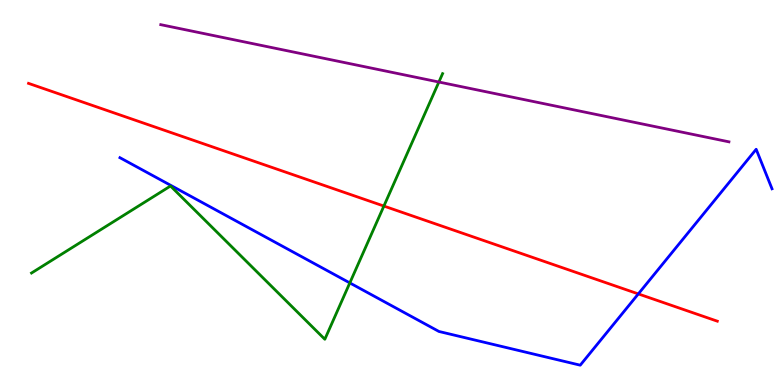[{'lines': ['blue', 'red'], 'intersections': [{'x': 8.24, 'y': 2.37}]}, {'lines': ['green', 'red'], 'intersections': [{'x': 4.95, 'y': 4.65}]}, {'lines': ['purple', 'red'], 'intersections': []}, {'lines': ['blue', 'green'], 'intersections': [{'x': 4.51, 'y': 2.65}]}, {'lines': ['blue', 'purple'], 'intersections': []}, {'lines': ['green', 'purple'], 'intersections': [{'x': 5.66, 'y': 7.87}]}]